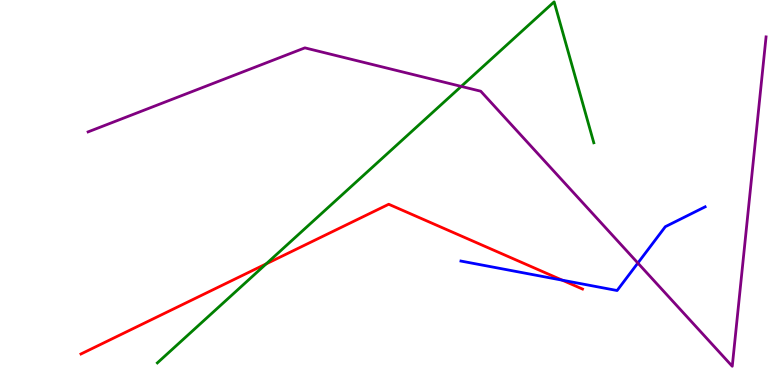[{'lines': ['blue', 'red'], 'intersections': [{'x': 7.25, 'y': 2.72}]}, {'lines': ['green', 'red'], 'intersections': [{'x': 3.43, 'y': 3.15}]}, {'lines': ['purple', 'red'], 'intersections': []}, {'lines': ['blue', 'green'], 'intersections': []}, {'lines': ['blue', 'purple'], 'intersections': [{'x': 8.23, 'y': 3.17}]}, {'lines': ['green', 'purple'], 'intersections': [{'x': 5.95, 'y': 7.76}]}]